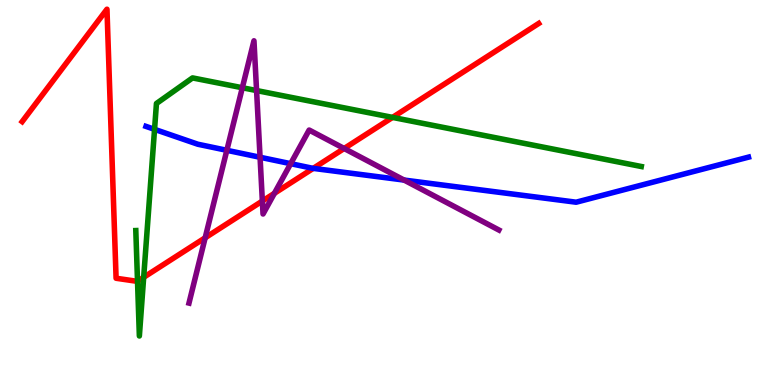[{'lines': ['blue', 'red'], 'intersections': [{'x': 4.04, 'y': 5.63}]}, {'lines': ['green', 'red'], 'intersections': [{'x': 1.77, 'y': 2.69}, {'x': 1.85, 'y': 2.8}, {'x': 5.07, 'y': 6.95}]}, {'lines': ['purple', 'red'], 'intersections': [{'x': 2.65, 'y': 3.82}, {'x': 3.39, 'y': 4.78}, {'x': 3.54, 'y': 4.98}, {'x': 4.44, 'y': 6.14}]}, {'lines': ['blue', 'green'], 'intersections': [{'x': 1.99, 'y': 6.64}]}, {'lines': ['blue', 'purple'], 'intersections': [{'x': 2.93, 'y': 6.1}, {'x': 3.36, 'y': 5.92}, {'x': 3.75, 'y': 5.75}, {'x': 5.21, 'y': 5.32}]}, {'lines': ['green', 'purple'], 'intersections': [{'x': 3.13, 'y': 7.72}, {'x': 3.31, 'y': 7.65}]}]